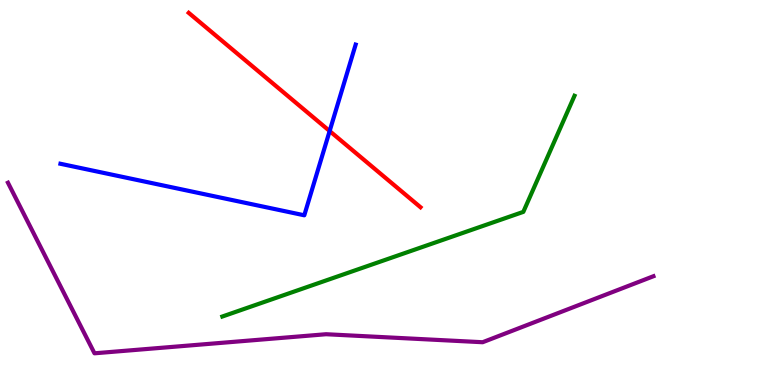[{'lines': ['blue', 'red'], 'intersections': [{'x': 4.25, 'y': 6.6}]}, {'lines': ['green', 'red'], 'intersections': []}, {'lines': ['purple', 'red'], 'intersections': []}, {'lines': ['blue', 'green'], 'intersections': []}, {'lines': ['blue', 'purple'], 'intersections': []}, {'lines': ['green', 'purple'], 'intersections': []}]